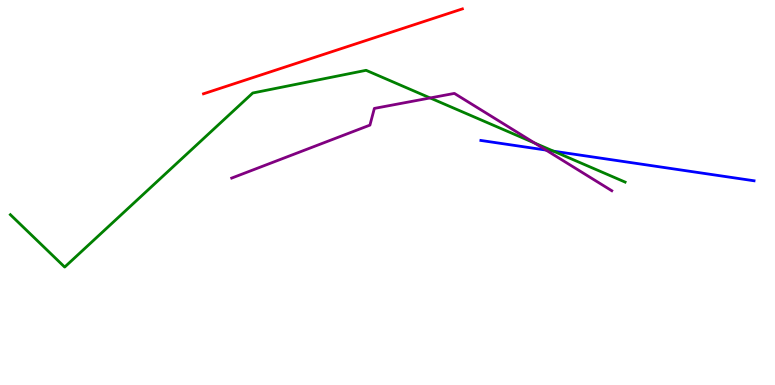[{'lines': ['blue', 'red'], 'intersections': []}, {'lines': ['green', 'red'], 'intersections': []}, {'lines': ['purple', 'red'], 'intersections': []}, {'lines': ['blue', 'green'], 'intersections': [{'x': 7.14, 'y': 6.07}]}, {'lines': ['blue', 'purple'], 'intersections': [{'x': 7.05, 'y': 6.1}]}, {'lines': ['green', 'purple'], 'intersections': [{'x': 5.55, 'y': 7.46}, {'x': 6.9, 'y': 6.28}]}]